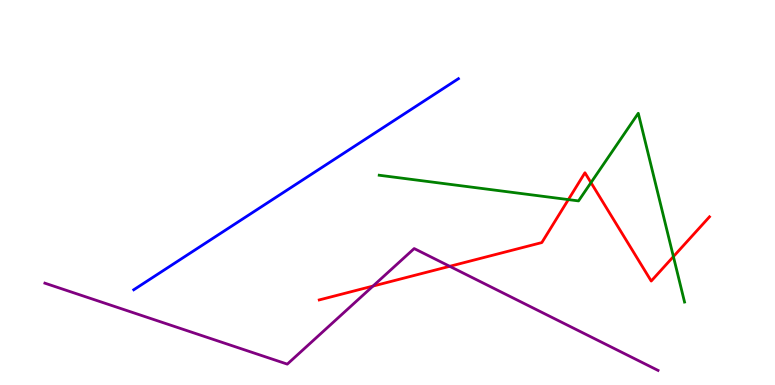[{'lines': ['blue', 'red'], 'intersections': []}, {'lines': ['green', 'red'], 'intersections': [{'x': 7.33, 'y': 4.82}, {'x': 7.63, 'y': 5.26}, {'x': 8.69, 'y': 3.34}]}, {'lines': ['purple', 'red'], 'intersections': [{'x': 4.81, 'y': 2.57}, {'x': 5.8, 'y': 3.08}]}, {'lines': ['blue', 'green'], 'intersections': []}, {'lines': ['blue', 'purple'], 'intersections': []}, {'lines': ['green', 'purple'], 'intersections': []}]